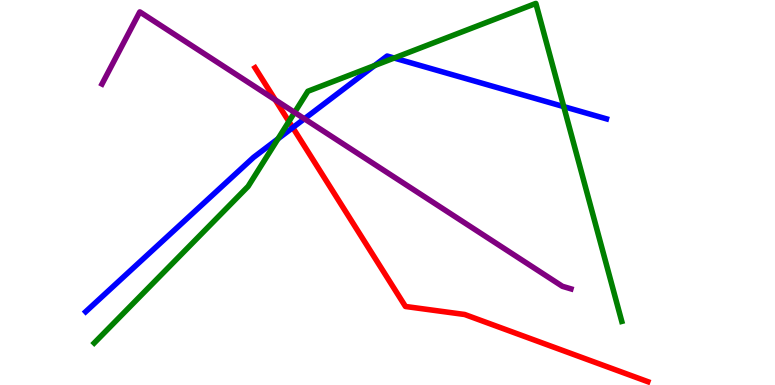[{'lines': ['blue', 'red'], 'intersections': [{'x': 3.78, 'y': 6.69}]}, {'lines': ['green', 'red'], 'intersections': [{'x': 3.73, 'y': 6.84}]}, {'lines': ['purple', 'red'], 'intersections': [{'x': 3.55, 'y': 7.41}]}, {'lines': ['blue', 'green'], 'intersections': [{'x': 3.59, 'y': 6.39}, {'x': 4.83, 'y': 8.3}, {'x': 5.09, 'y': 8.49}, {'x': 7.27, 'y': 7.23}]}, {'lines': ['blue', 'purple'], 'intersections': [{'x': 3.93, 'y': 6.91}]}, {'lines': ['green', 'purple'], 'intersections': [{'x': 3.8, 'y': 7.08}]}]